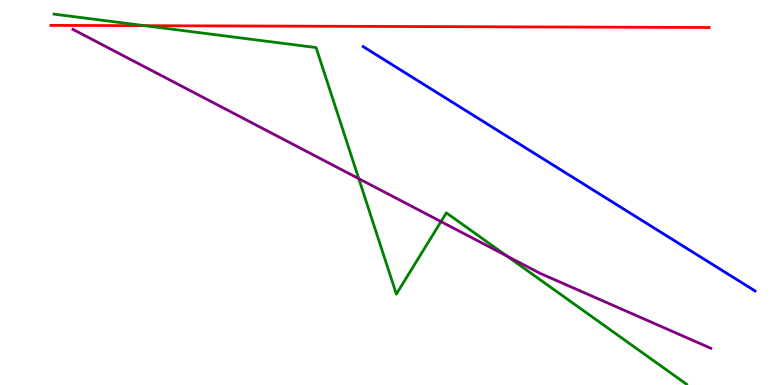[{'lines': ['blue', 'red'], 'intersections': []}, {'lines': ['green', 'red'], 'intersections': [{'x': 1.87, 'y': 9.33}]}, {'lines': ['purple', 'red'], 'intersections': []}, {'lines': ['blue', 'green'], 'intersections': []}, {'lines': ['blue', 'purple'], 'intersections': []}, {'lines': ['green', 'purple'], 'intersections': [{'x': 4.63, 'y': 5.36}, {'x': 5.69, 'y': 4.24}, {'x': 6.54, 'y': 3.35}]}]